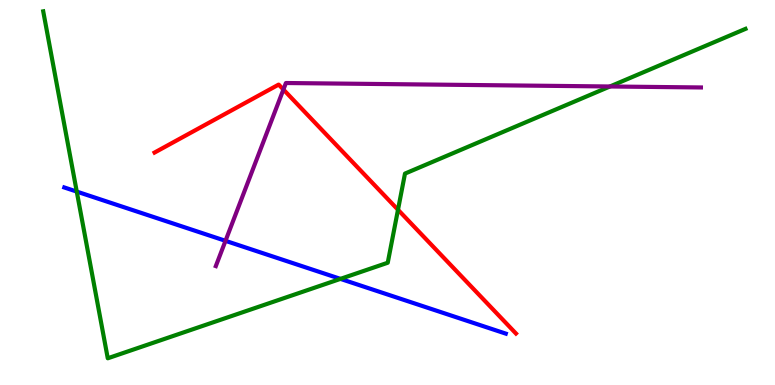[{'lines': ['blue', 'red'], 'intersections': []}, {'lines': ['green', 'red'], 'intersections': [{'x': 5.14, 'y': 4.55}]}, {'lines': ['purple', 'red'], 'intersections': [{'x': 3.66, 'y': 7.67}]}, {'lines': ['blue', 'green'], 'intersections': [{'x': 0.99, 'y': 5.02}, {'x': 4.39, 'y': 2.76}]}, {'lines': ['blue', 'purple'], 'intersections': [{'x': 2.91, 'y': 3.74}]}, {'lines': ['green', 'purple'], 'intersections': [{'x': 7.87, 'y': 7.75}]}]